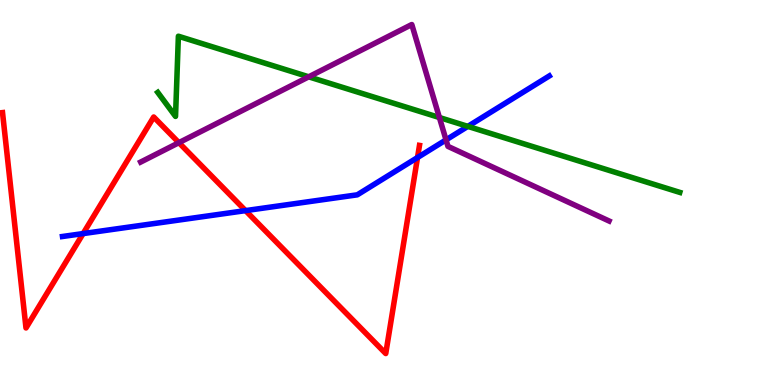[{'lines': ['blue', 'red'], 'intersections': [{'x': 1.07, 'y': 3.93}, {'x': 3.17, 'y': 4.53}, {'x': 5.39, 'y': 5.91}]}, {'lines': ['green', 'red'], 'intersections': []}, {'lines': ['purple', 'red'], 'intersections': [{'x': 2.31, 'y': 6.29}]}, {'lines': ['blue', 'green'], 'intersections': [{'x': 6.04, 'y': 6.72}]}, {'lines': ['blue', 'purple'], 'intersections': [{'x': 5.76, 'y': 6.37}]}, {'lines': ['green', 'purple'], 'intersections': [{'x': 3.98, 'y': 8.0}, {'x': 5.67, 'y': 6.95}]}]